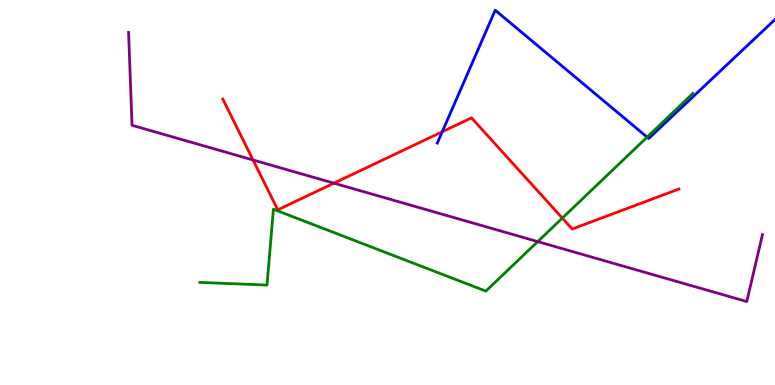[{'lines': ['blue', 'red'], 'intersections': [{'x': 5.71, 'y': 6.58}]}, {'lines': ['green', 'red'], 'intersections': [{'x': 7.26, 'y': 4.34}]}, {'lines': ['purple', 'red'], 'intersections': [{'x': 3.26, 'y': 5.84}, {'x': 4.31, 'y': 5.24}]}, {'lines': ['blue', 'green'], 'intersections': [{'x': 8.35, 'y': 6.44}]}, {'lines': ['blue', 'purple'], 'intersections': []}, {'lines': ['green', 'purple'], 'intersections': [{'x': 6.94, 'y': 3.72}]}]